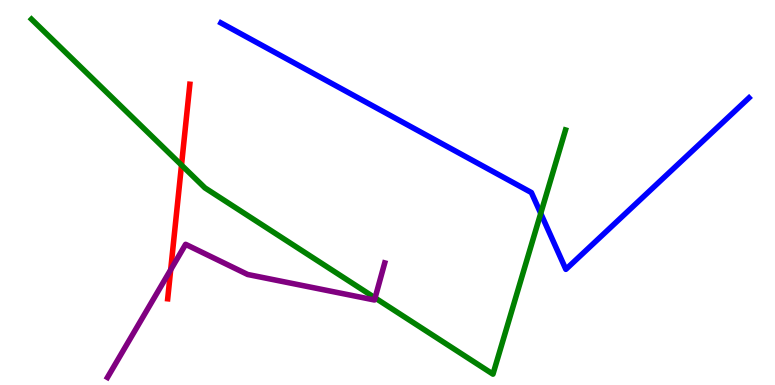[{'lines': ['blue', 'red'], 'intersections': []}, {'lines': ['green', 'red'], 'intersections': [{'x': 2.34, 'y': 5.71}]}, {'lines': ['purple', 'red'], 'intersections': [{'x': 2.2, 'y': 2.99}]}, {'lines': ['blue', 'green'], 'intersections': [{'x': 6.98, 'y': 4.46}]}, {'lines': ['blue', 'purple'], 'intersections': []}, {'lines': ['green', 'purple'], 'intersections': [{'x': 4.84, 'y': 2.26}]}]